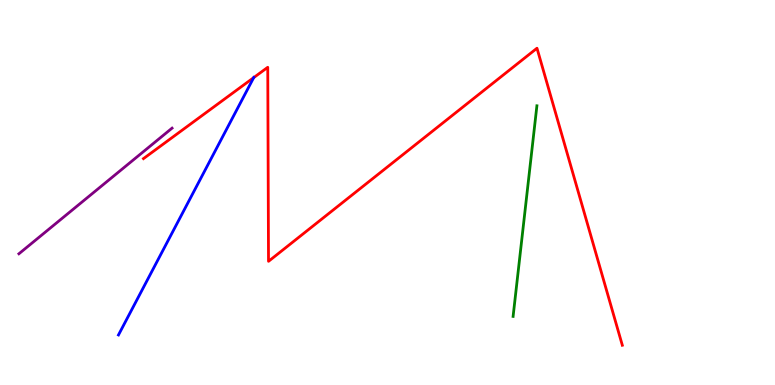[{'lines': ['blue', 'red'], 'intersections': [{'x': 3.27, 'y': 7.98}]}, {'lines': ['green', 'red'], 'intersections': []}, {'lines': ['purple', 'red'], 'intersections': []}, {'lines': ['blue', 'green'], 'intersections': []}, {'lines': ['blue', 'purple'], 'intersections': []}, {'lines': ['green', 'purple'], 'intersections': []}]